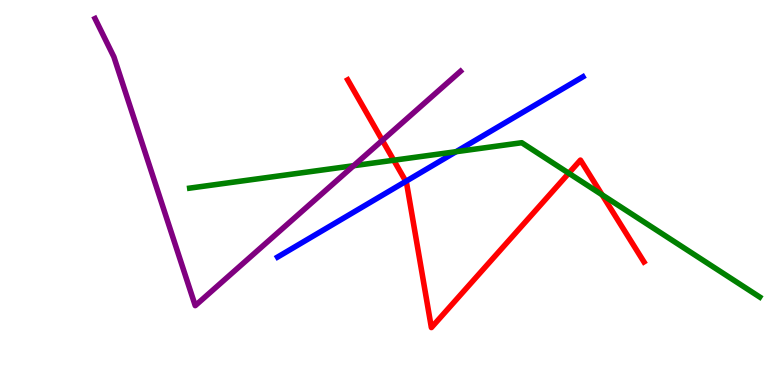[{'lines': ['blue', 'red'], 'intersections': [{'x': 5.24, 'y': 5.29}]}, {'lines': ['green', 'red'], 'intersections': [{'x': 5.08, 'y': 5.84}, {'x': 7.34, 'y': 5.5}, {'x': 7.77, 'y': 4.94}]}, {'lines': ['purple', 'red'], 'intersections': [{'x': 4.93, 'y': 6.35}]}, {'lines': ['blue', 'green'], 'intersections': [{'x': 5.88, 'y': 6.06}]}, {'lines': ['blue', 'purple'], 'intersections': []}, {'lines': ['green', 'purple'], 'intersections': [{'x': 4.56, 'y': 5.7}]}]